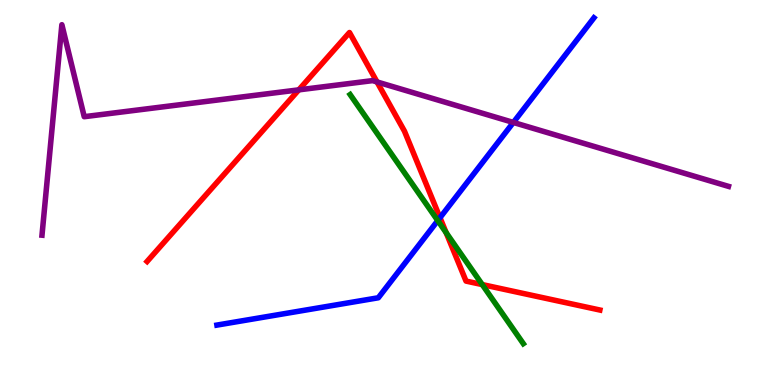[{'lines': ['blue', 'red'], 'intersections': [{'x': 5.68, 'y': 4.35}]}, {'lines': ['green', 'red'], 'intersections': [{'x': 5.76, 'y': 3.96}, {'x': 6.22, 'y': 2.61}]}, {'lines': ['purple', 'red'], 'intersections': [{'x': 3.86, 'y': 7.67}, {'x': 4.86, 'y': 7.87}]}, {'lines': ['blue', 'green'], 'intersections': [{'x': 5.65, 'y': 4.27}]}, {'lines': ['blue', 'purple'], 'intersections': [{'x': 6.62, 'y': 6.82}]}, {'lines': ['green', 'purple'], 'intersections': []}]